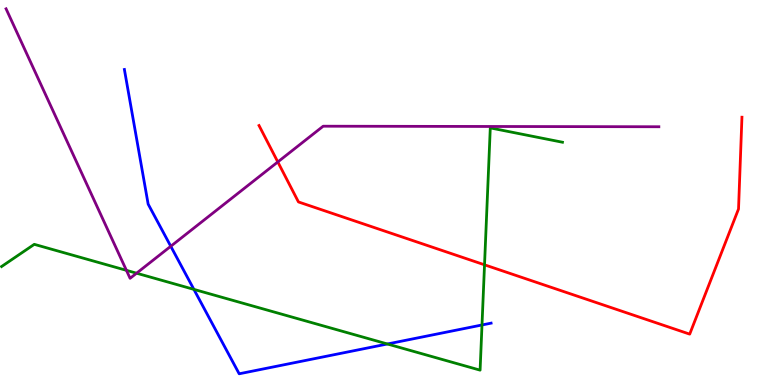[{'lines': ['blue', 'red'], 'intersections': []}, {'lines': ['green', 'red'], 'intersections': [{'x': 6.25, 'y': 3.12}]}, {'lines': ['purple', 'red'], 'intersections': [{'x': 3.58, 'y': 5.79}]}, {'lines': ['blue', 'green'], 'intersections': [{'x': 2.5, 'y': 2.48}, {'x': 5.0, 'y': 1.07}, {'x': 6.22, 'y': 1.56}]}, {'lines': ['blue', 'purple'], 'intersections': [{'x': 2.2, 'y': 3.6}]}, {'lines': ['green', 'purple'], 'intersections': [{'x': 1.63, 'y': 2.98}, {'x': 1.76, 'y': 2.9}]}]